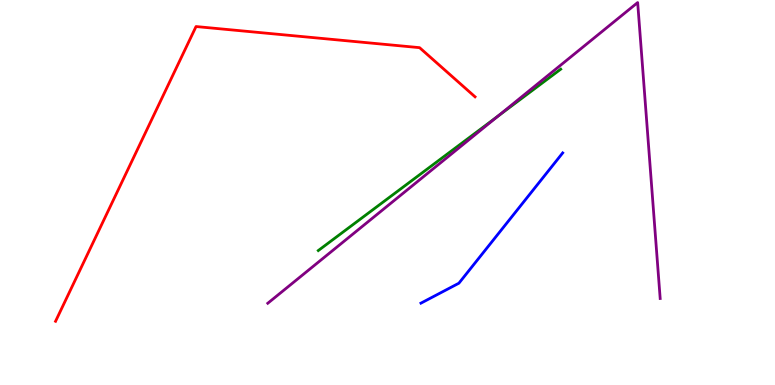[{'lines': ['blue', 'red'], 'intersections': []}, {'lines': ['green', 'red'], 'intersections': []}, {'lines': ['purple', 'red'], 'intersections': []}, {'lines': ['blue', 'green'], 'intersections': []}, {'lines': ['blue', 'purple'], 'intersections': []}, {'lines': ['green', 'purple'], 'intersections': [{'x': 6.43, 'y': 6.98}]}]